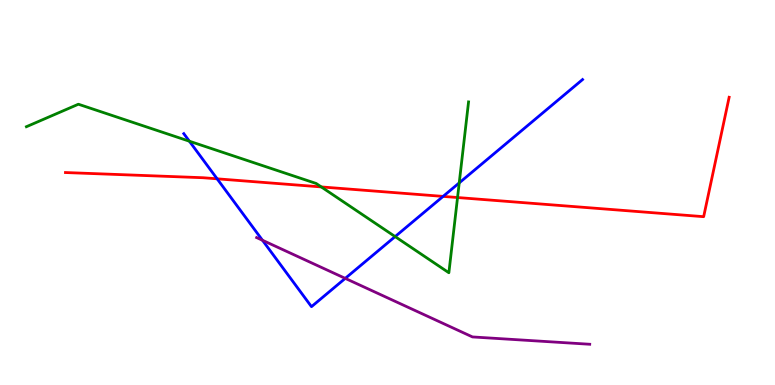[{'lines': ['blue', 'red'], 'intersections': [{'x': 2.8, 'y': 5.36}, {'x': 5.72, 'y': 4.9}]}, {'lines': ['green', 'red'], 'intersections': [{'x': 4.15, 'y': 5.14}, {'x': 5.9, 'y': 4.87}]}, {'lines': ['purple', 'red'], 'intersections': []}, {'lines': ['blue', 'green'], 'intersections': [{'x': 2.44, 'y': 6.33}, {'x': 5.1, 'y': 3.85}, {'x': 5.93, 'y': 5.25}]}, {'lines': ['blue', 'purple'], 'intersections': [{'x': 3.39, 'y': 3.76}, {'x': 4.45, 'y': 2.77}]}, {'lines': ['green', 'purple'], 'intersections': []}]